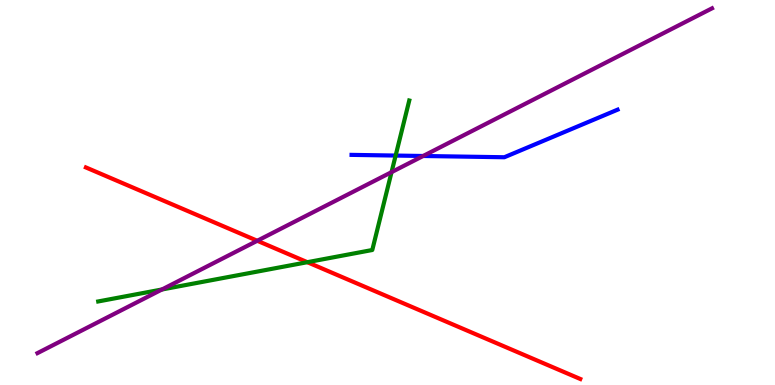[{'lines': ['blue', 'red'], 'intersections': []}, {'lines': ['green', 'red'], 'intersections': [{'x': 3.97, 'y': 3.19}]}, {'lines': ['purple', 'red'], 'intersections': [{'x': 3.32, 'y': 3.75}]}, {'lines': ['blue', 'green'], 'intersections': [{'x': 5.11, 'y': 5.96}]}, {'lines': ['blue', 'purple'], 'intersections': [{'x': 5.46, 'y': 5.95}]}, {'lines': ['green', 'purple'], 'intersections': [{'x': 2.09, 'y': 2.48}, {'x': 5.05, 'y': 5.53}]}]